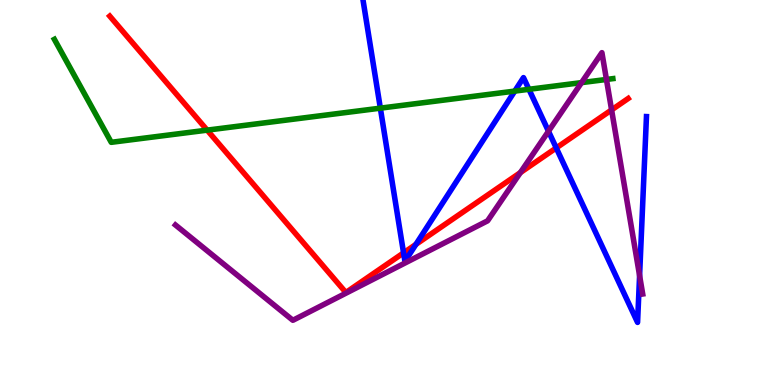[{'lines': ['blue', 'red'], 'intersections': [{'x': 5.21, 'y': 3.43}, {'x': 5.37, 'y': 3.65}, {'x': 7.18, 'y': 6.16}]}, {'lines': ['green', 'red'], 'intersections': [{'x': 2.67, 'y': 6.62}]}, {'lines': ['purple', 'red'], 'intersections': [{'x': 6.71, 'y': 5.52}, {'x': 7.89, 'y': 7.15}]}, {'lines': ['blue', 'green'], 'intersections': [{'x': 4.91, 'y': 7.19}, {'x': 6.64, 'y': 7.63}, {'x': 6.82, 'y': 7.68}]}, {'lines': ['blue', 'purple'], 'intersections': [{'x': 7.08, 'y': 6.59}, {'x': 8.25, 'y': 2.84}]}, {'lines': ['green', 'purple'], 'intersections': [{'x': 7.5, 'y': 7.85}, {'x': 7.83, 'y': 7.94}]}]